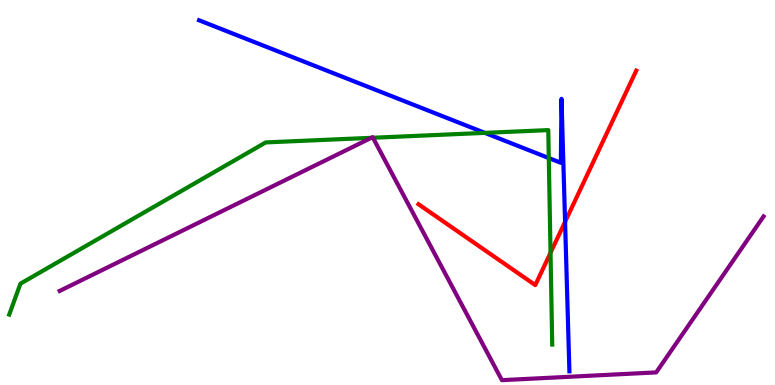[{'lines': ['blue', 'red'], 'intersections': [{'x': 7.29, 'y': 4.24}]}, {'lines': ['green', 'red'], 'intersections': [{'x': 7.1, 'y': 3.44}]}, {'lines': ['purple', 'red'], 'intersections': []}, {'lines': ['blue', 'green'], 'intersections': [{'x': 6.26, 'y': 6.55}, {'x': 7.08, 'y': 5.89}]}, {'lines': ['blue', 'purple'], 'intersections': []}, {'lines': ['green', 'purple'], 'intersections': [{'x': 4.79, 'y': 6.42}, {'x': 4.81, 'y': 6.42}]}]